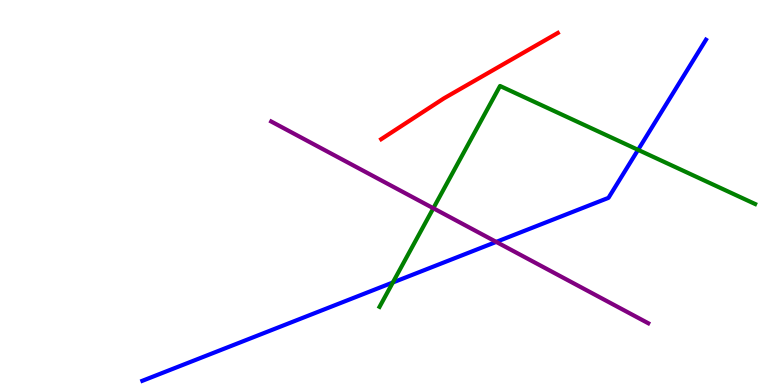[{'lines': ['blue', 'red'], 'intersections': []}, {'lines': ['green', 'red'], 'intersections': []}, {'lines': ['purple', 'red'], 'intersections': []}, {'lines': ['blue', 'green'], 'intersections': [{'x': 5.07, 'y': 2.66}, {'x': 8.23, 'y': 6.11}]}, {'lines': ['blue', 'purple'], 'intersections': [{'x': 6.4, 'y': 3.72}]}, {'lines': ['green', 'purple'], 'intersections': [{'x': 5.59, 'y': 4.59}]}]